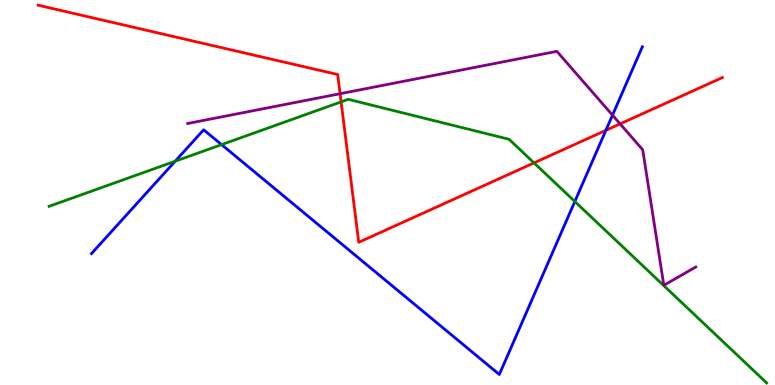[{'lines': ['blue', 'red'], 'intersections': [{'x': 7.82, 'y': 6.61}]}, {'lines': ['green', 'red'], 'intersections': [{'x': 4.4, 'y': 7.35}, {'x': 6.89, 'y': 5.77}]}, {'lines': ['purple', 'red'], 'intersections': [{'x': 4.39, 'y': 7.57}, {'x': 8.0, 'y': 6.78}]}, {'lines': ['blue', 'green'], 'intersections': [{'x': 2.26, 'y': 5.81}, {'x': 2.86, 'y': 6.24}, {'x': 7.42, 'y': 4.77}]}, {'lines': ['blue', 'purple'], 'intersections': [{'x': 7.9, 'y': 7.01}]}, {'lines': ['green', 'purple'], 'intersections': []}]